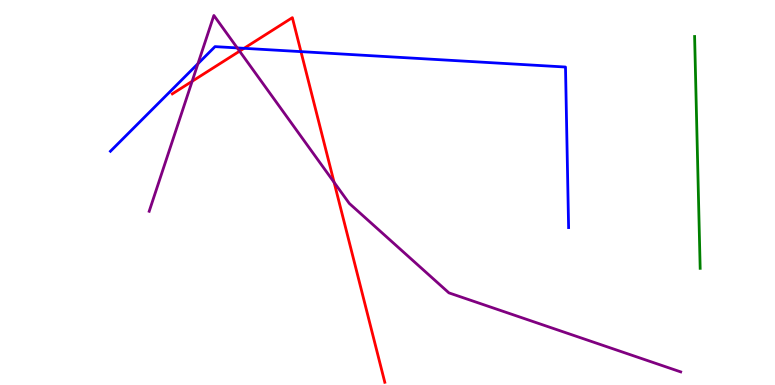[{'lines': ['blue', 'red'], 'intersections': [{'x': 3.15, 'y': 8.75}, {'x': 3.88, 'y': 8.66}]}, {'lines': ['green', 'red'], 'intersections': []}, {'lines': ['purple', 'red'], 'intersections': [{'x': 2.48, 'y': 7.89}, {'x': 3.09, 'y': 8.67}, {'x': 4.31, 'y': 5.26}]}, {'lines': ['blue', 'green'], 'intersections': []}, {'lines': ['blue', 'purple'], 'intersections': [{'x': 2.55, 'y': 8.35}, {'x': 3.06, 'y': 8.76}]}, {'lines': ['green', 'purple'], 'intersections': []}]